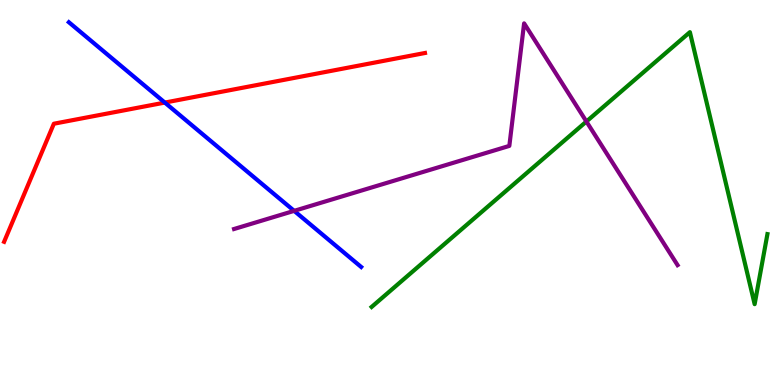[{'lines': ['blue', 'red'], 'intersections': [{'x': 2.13, 'y': 7.34}]}, {'lines': ['green', 'red'], 'intersections': []}, {'lines': ['purple', 'red'], 'intersections': []}, {'lines': ['blue', 'green'], 'intersections': []}, {'lines': ['blue', 'purple'], 'intersections': [{'x': 3.8, 'y': 4.52}]}, {'lines': ['green', 'purple'], 'intersections': [{'x': 7.57, 'y': 6.84}]}]